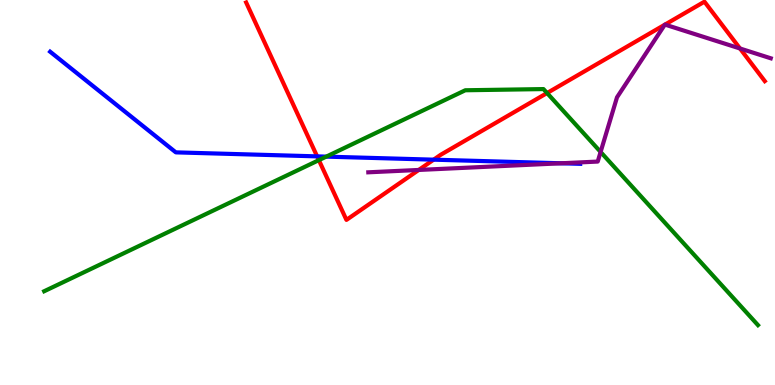[{'lines': ['blue', 'red'], 'intersections': [{'x': 4.09, 'y': 5.94}, {'x': 5.6, 'y': 5.85}]}, {'lines': ['green', 'red'], 'intersections': [{'x': 4.11, 'y': 5.84}, {'x': 7.06, 'y': 7.58}]}, {'lines': ['purple', 'red'], 'intersections': [{'x': 5.4, 'y': 5.59}, {'x': 8.58, 'y': 9.36}, {'x': 8.58, 'y': 9.36}, {'x': 9.55, 'y': 8.74}]}, {'lines': ['blue', 'green'], 'intersections': [{'x': 4.21, 'y': 5.93}]}, {'lines': ['blue', 'purple'], 'intersections': [{'x': 7.24, 'y': 5.76}]}, {'lines': ['green', 'purple'], 'intersections': [{'x': 7.75, 'y': 6.05}]}]